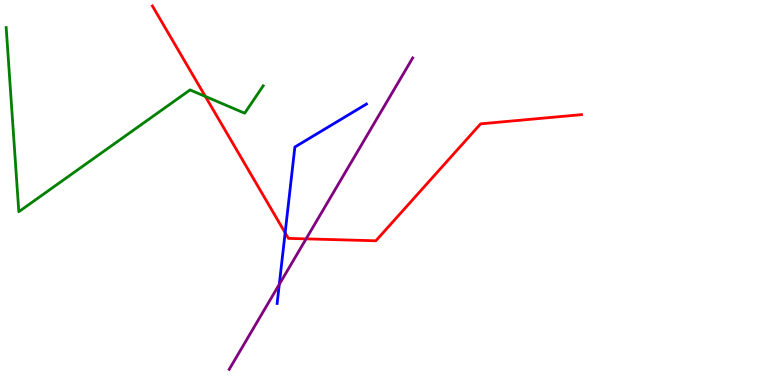[{'lines': ['blue', 'red'], 'intersections': [{'x': 3.68, 'y': 3.95}]}, {'lines': ['green', 'red'], 'intersections': [{'x': 2.65, 'y': 7.5}]}, {'lines': ['purple', 'red'], 'intersections': [{'x': 3.95, 'y': 3.8}]}, {'lines': ['blue', 'green'], 'intersections': []}, {'lines': ['blue', 'purple'], 'intersections': [{'x': 3.6, 'y': 2.61}]}, {'lines': ['green', 'purple'], 'intersections': []}]